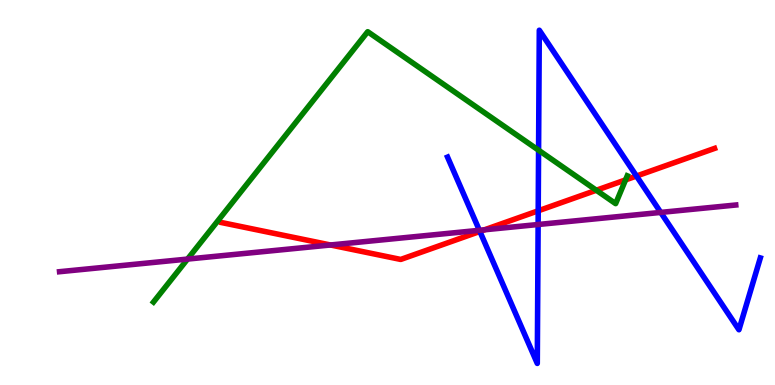[{'lines': ['blue', 'red'], 'intersections': [{'x': 6.19, 'y': 3.99}, {'x': 6.94, 'y': 4.52}, {'x': 8.21, 'y': 5.43}]}, {'lines': ['green', 'red'], 'intersections': [{'x': 7.69, 'y': 5.06}, {'x': 8.07, 'y': 5.33}]}, {'lines': ['purple', 'red'], 'intersections': [{'x': 4.26, 'y': 3.64}, {'x': 6.25, 'y': 4.03}]}, {'lines': ['blue', 'green'], 'intersections': [{'x': 6.95, 'y': 6.1}]}, {'lines': ['blue', 'purple'], 'intersections': [{'x': 6.19, 'y': 4.02}, {'x': 6.94, 'y': 4.17}, {'x': 8.53, 'y': 4.48}]}, {'lines': ['green', 'purple'], 'intersections': [{'x': 2.42, 'y': 3.27}]}]